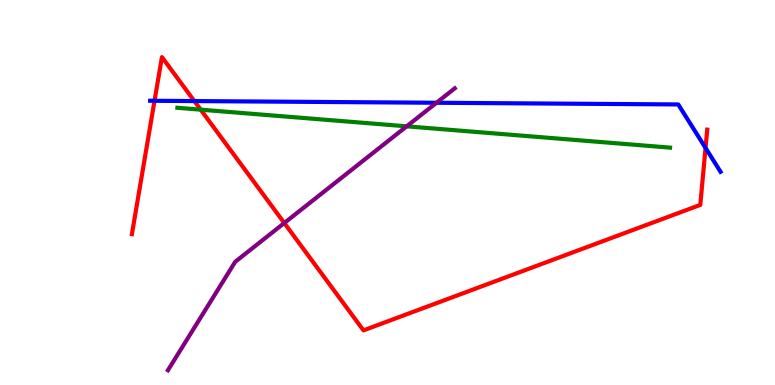[{'lines': ['blue', 'red'], 'intersections': [{'x': 1.99, 'y': 7.38}, {'x': 2.51, 'y': 7.37}, {'x': 9.1, 'y': 6.16}]}, {'lines': ['green', 'red'], 'intersections': [{'x': 2.59, 'y': 7.15}]}, {'lines': ['purple', 'red'], 'intersections': [{'x': 3.67, 'y': 4.21}]}, {'lines': ['blue', 'green'], 'intersections': []}, {'lines': ['blue', 'purple'], 'intersections': [{'x': 5.63, 'y': 7.33}]}, {'lines': ['green', 'purple'], 'intersections': [{'x': 5.25, 'y': 6.72}]}]